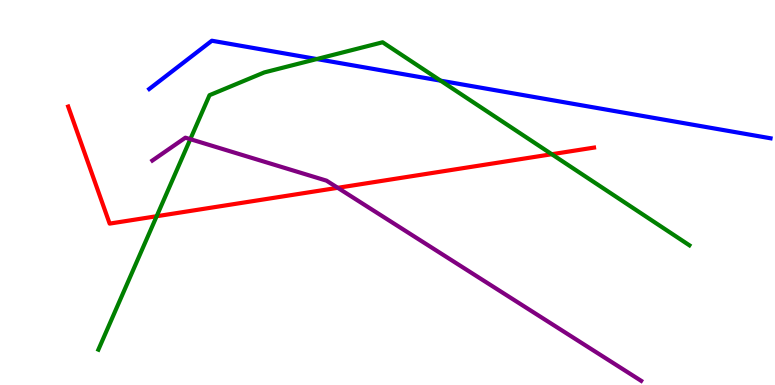[{'lines': ['blue', 'red'], 'intersections': []}, {'lines': ['green', 'red'], 'intersections': [{'x': 2.02, 'y': 4.38}, {'x': 7.12, 'y': 5.99}]}, {'lines': ['purple', 'red'], 'intersections': [{'x': 4.36, 'y': 5.12}]}, {'lines': ['blue', 'green'], 'intersections': [{'x': 4.09, 'y': 8.47}, {'x': 5.69, 'y': 7.9}]}, {'lines': ['blue', 'purple'], 'intersections': []}, {'lines': ['green', 'purple'], 'intersections': [{'x': 2.46, 'y': 6.39}]}]